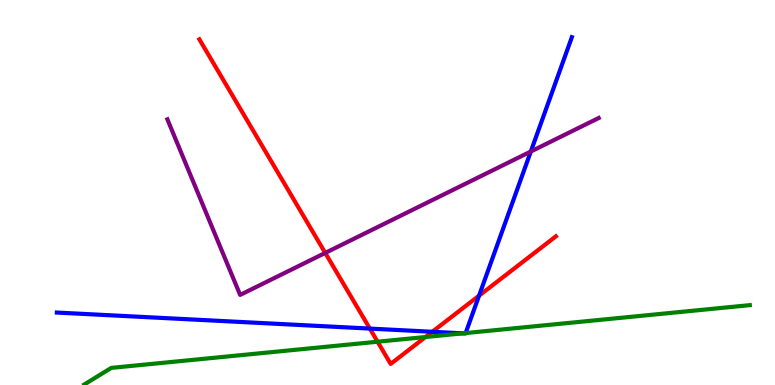[{'lines': ['blue', 'red'], 'intersections': [{'x': 4.77, 'y': 1.47}, {'x': 5.58, 'y': 1.38}, {'x': 6.18, 'y': 2.32}]}, {'lines': ['green', 'red'], 'intersections': [{'x': 4.87, 'y': 1.12}, {'x': 5.49, 'y': 1.25}]}, {'lines': ['purple', 'red'], 'intersections': [{'x': 4.2, 'y': 3.43}]}, {'lines': ['blue', 'green'], 'intersections': [{'x': 5.97, 'y': 1.34}, {'x': 6.01, 'y': 1.35}]}, {'lines': ['blue', 'purple'], 'intersections': [{'x': 6.85, 'y': 6.06}]}, {'lines': ['green', 'purple'], 'intersections': []}]